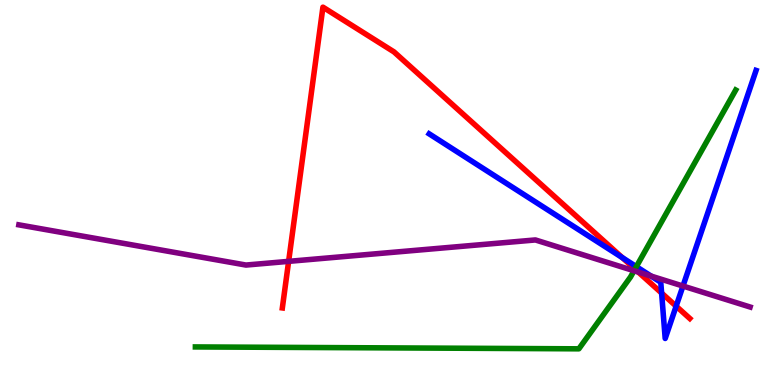[{'lines': ['blue', 'red'], 'intersections': [{'x': 8.03, 'y': 3.31}, {'x': 8.54, 'y': 2.39}, {'x': 8.72, 'y': 2.05}]}, {'lines': ['green', 'red'], 'intersections': [{'x': 8.19, 'y': 3.01}]}, {'lines': ['purple', 'red'], 'intersections': [{'x': 3.72, 'y': 3.21}, {'x': 8.24, 'y': 2.93}]}, {'lines': ['blue', 'green'], 'intersections': [{'x': 8.21, 'y': 3.07}]}, {'lines': ['blue', 'purple'], 'intersections': [{'x': 8.4, 'y': 2.83}, {'x': 8.81, 'y': 2.57}]}, {'lines': ['green', 'purple'], 'intersections': [{'x': 8.18, 'y': 2.97}]}]